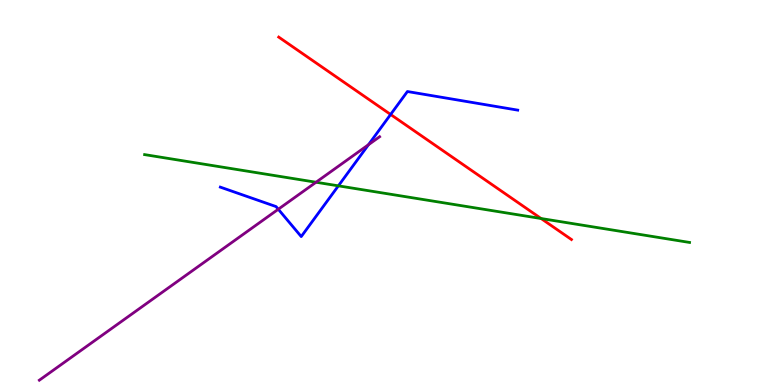[{'lines': ['blue', 'red'], 'intersections': [{'x': 5.04, 'y': 7.03}]}, {'lines': ['green', 'red'], 'intersections': [{'x': 6.98, 'y': 4.32}]}, {'lines': ['purple', 'red'], 'intersections': []}, {'lines': ['blue', 'green'], 'intersections': [{'x': 4.37, 'y': 5.17}]}, {'lines': ['blue', 'purple'], 'intersections': [{'x': 3.59, 'y': 4.57}, {'x': 4.75, 'y': 6.24}]}, {'lines': ['green', 'purple'], 'intersections': [{'x': 4.08, 'y': 5.27}]}]